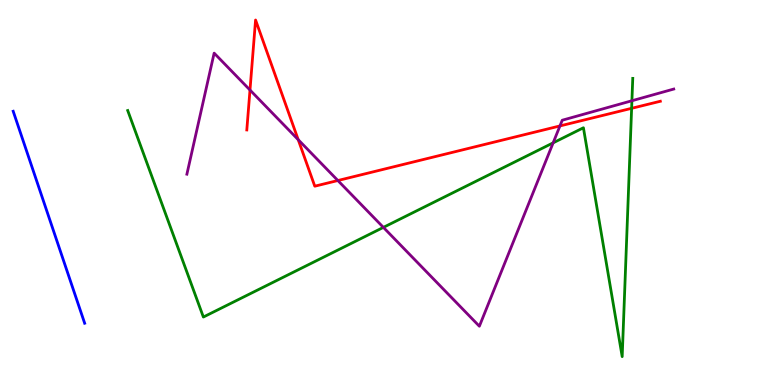[{'lines': ['blue', 'red'], 'intersections': []}, {'lines': ['green', 'red'], 'intersections': [{'x': 8.15, 'y': 7.19}]}, {'lines': ['purple', 'red'], 'intersections': [{'x': 3.23, 'y': 7.66}, {'x': 3.85, 'y': 6.37}, {'x': 4.36, 'y': 5.31}, {'x': 7.23, 'y': 6.73}]}, {'lines': ['blue', 'green'], 'intersections': []}, {'lines': ['blue', 'purple'], 'intersections': []}, {'lines': ['green', 'purple'], 'intersections': [{'x': 4.95, 'y': 4.09}, {'x': 7.14, 'y': 6.29}, {'x': 8.15, 'y': 7.38}]}]